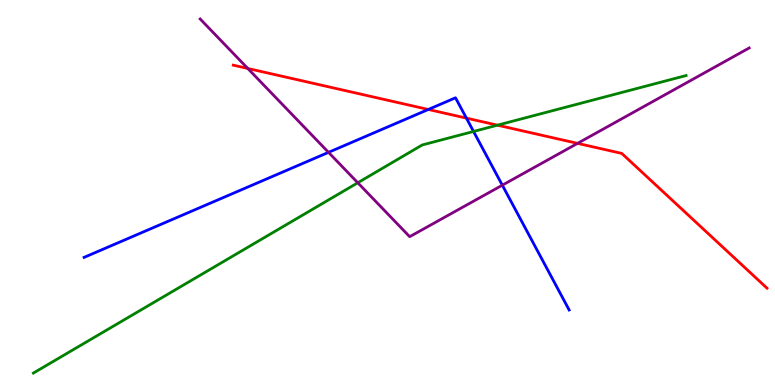[{'lines': ['blue', 'red'], 'intersections': [{'x': 5.53, 'y': 7.16}, {'x': 6.02, 'y': 6.93}]}, {'lines': ['green', 'red'], 'intersections': [{'x': 6.42, 'y': 6.75}]}, {'lines': ['purple', 'red'], 'intersections': [{'x': 3.2, 'y': 8.22}, {'x': 7.45, 'y': 6.28}]}, {'lines': ['blue', 'green'], 'intersections': [{'x': 6.11, 'y': 6.59}]}, {'lines': ['blue', 'purple'], 'intersections': [{'x': 4.24, 'y': 6.04}, {'x': 6.48, 'y': 5.19}]}, {'lines': ['green', 'purple'], 'intersections': [{'x': 4.62, 'y': 5.25}]}]